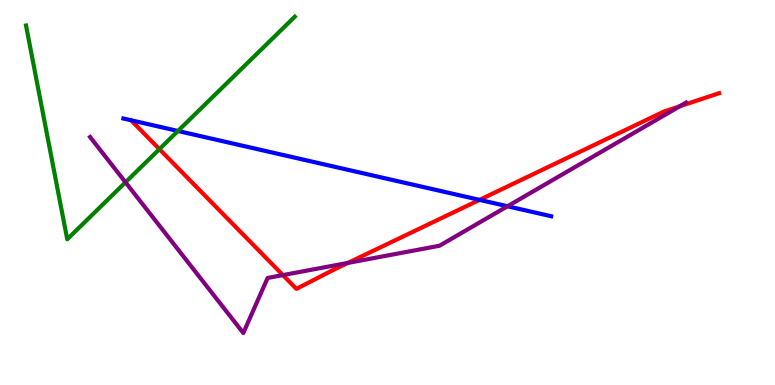[{'lines': ['blue', 'red'], 'intersections': [{'x': 6.19, 'y': 4.81}]}, {'lines': ['green', 'red'], 'intersections': [{'x': 2.06, 'y': 6.13}]}, {'lines': ['purple', 'red'], 'intersections': [{'x': 3.65, 'y': 2.85}, {'x': 4.49, 'y': 3.17}, {'x': 8.77, 'y': 7.24}]}, {'lines': ['blue', 'green'], 'intersections': [{'x': 2.3, 'y': 6.6}]}, {'lines': ['blue', 'purple'], 'intersections': [{'x': 6.55, 'y': 4.64}]}, {'lines': ['green', 'purple'], 'intersections': [{'x': 1.62, 'y': 5.27}]}]